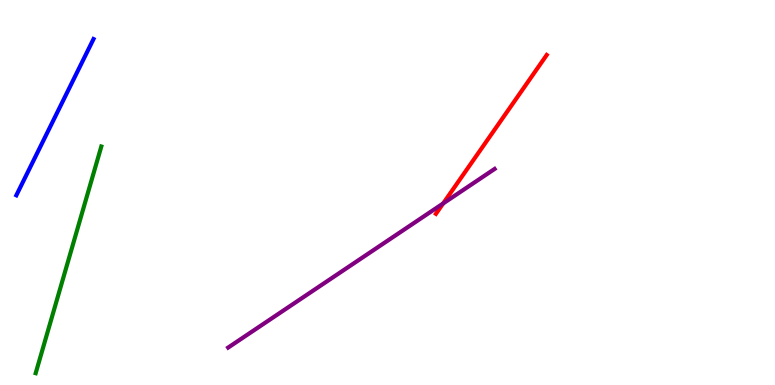[{'lines': ['blue', 'red'], 'intersections': []}, {'lines': ['green', 'red'], 'intersections': []}, {'lines': ['purple', 'red'], 'intersections': [{'x': 5.72, 'y': 4.72}]}, {'lines': ['blue', 'green'], 'intersections': []}, {'lines': ['blue', 'purple'], 'intersections': []}, {'lines': ['green', 'purple'], 'intersections': []}]